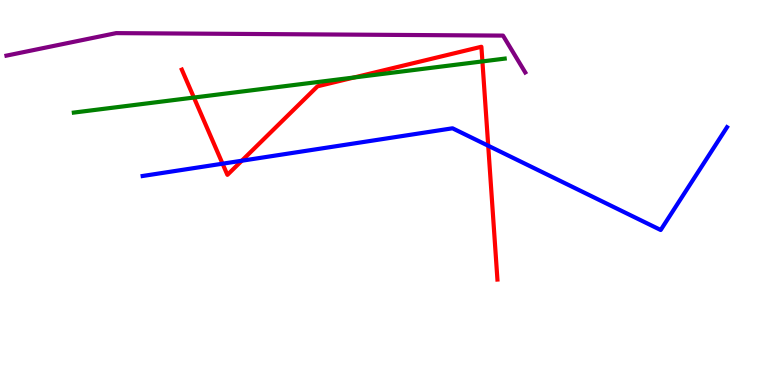[{'lines': ['blue', 'red'], 'intersections': [{'x': 2.87, 'y': 5.75}, {'x': 3.12, 'y': 5.83}, {'x': 6.3, 'y': 6.21}]}, {'lines': ['green', 'red'], 'intersections': [{'x': 2.5, 'y': 7.47}, {'x': 4.57, 'y': 7.99}, {'x': 6.22, 'y': 8.4}]}, {'lines': ['purple', 'red'], 'intersections': []}, {'lines': ['blue', 'green'], 'intersections': []}, {'lines': ['blue', 'purple'], 'intersections': []}, {'lines': ['green', 'purple'], 'intersections': []}]